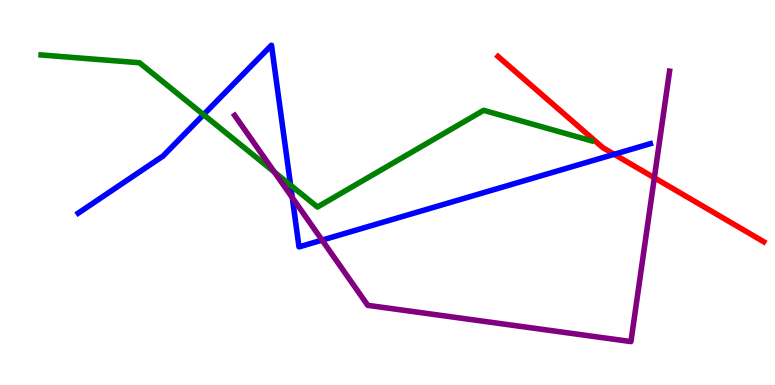[{'lines': ['blue', 'red'], 'intersections': [{'x': 7.92, 'y': 5.99}]}, {'lines': ['green', 'red'], 'intersections': []}, {'lines': ['purple', 'red'], 'intersections': [{'x': 8.44, 'y': 5.38}]}, {'lines': ['blue', 'green'], 'intersections': [{'x': 2.63, 'y': 7.02}, {'x': 3.75, 'y': 5.19}]}, {'lines': ['blue', 'purple'], 'intersections': [{'x': 3.77, 'y': 4.87}, {'x': 4.16, 'y': 3.76}]}, {'lines': ['green', 'purple'], 'intersections': [{'x': 3.54, 'y': 5.53}]}]